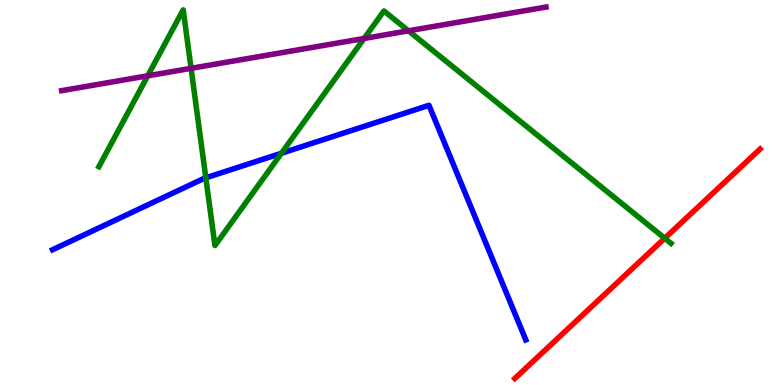[{'lines': ['blue', 'red'], 'intersections': []}, {'lines': ['green', 'red'], 'intersections': [{'x': 8.58, 'y': 3.81}]}, {'lines': ['purple', 'red'], 'intersections': []}, {'lines': ['blue', 'green'], 'intersections': [{'x': 2.66, 'y': 5.38}, {'x': 3.63, 'y': 6.02}]}, {'lines': ['blue', 'purple'], 'intersections': []}, {'lines': ['green', 'purple'], 'intersections': [{'x': 1.91, 'y': 8.03}, {'x': 2.47, 'y': 8.23}, {'x': 4.7, 'y': 9.0}, {'x': 5.27, 'y': 9.2}]}]